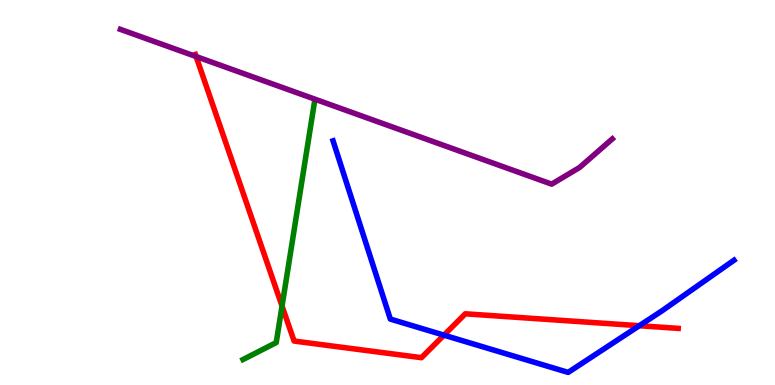[{'lines': ['blue', 'red'], 'intersections': [{'x': 5.73, 'y': 1.29}, {'x': 8.25, 'y': 1.54}]}, {'lines': ['green', 'red'], 'intersections': [{'x': 3.64, 'y': 2.05}]}, {'lines': ['purple', 'red'], 'intersections': [{'x': 2.53, 'y': 8.53}]}, {'lines': ['blue', 'green'], 'intersections': []}, {'lines': ['blue', 'purple'], 'intersections': []}, {'lines': ['green', 'purple'], 'intersections': []}]